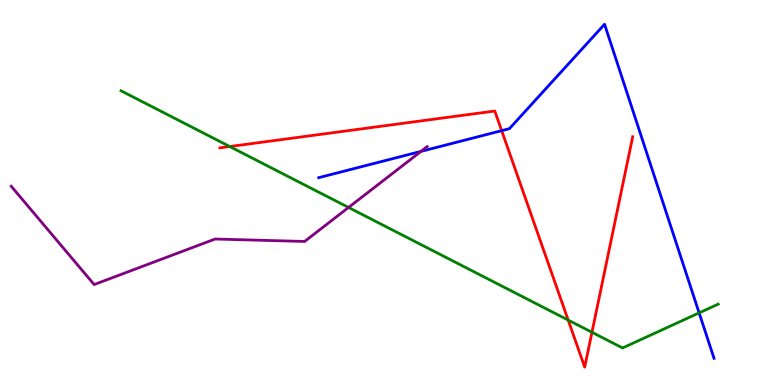[{'lines': ['blue', 'red'], 'intersections': [{'x': 6.47, 'y': 6.61}]}, {'lines': ['green', 'red'], 'intersections': [{'x': 2.96, 'y': 6.19}, {'x': 7.33, 'y': 1.69}, {'x': 7.64, 'y': 1.37}]}, {'lines': ['purple', 'red'], 'intersections': []}, {'lines': ['blue', 'green'], 'intersections': [{'x': 9.02, 'y': 1.87}]}, {'lines': ['blue', 'purple'], 'intersections': [{'x': 5.43, 'y': 6.07}]}, {'lines': ['green', 'purple'], 'intersections': [{'x': 4.5, 'y': 4.61}]}]